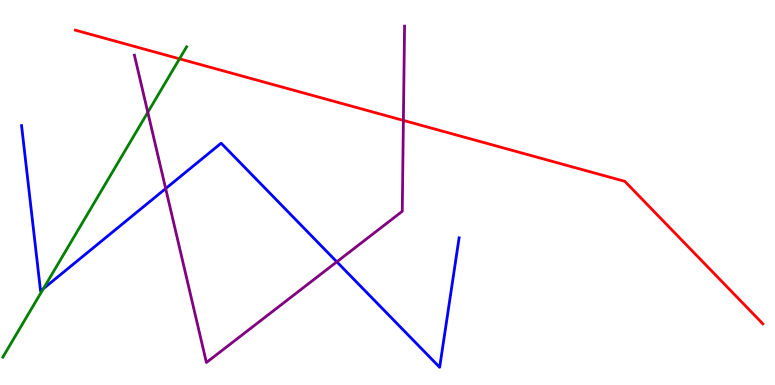[{'lines': ['blue', 'red'], 'intersections': []}, {'lines': ['green', 'red'], 'intersections': [{'x': 2.32, 'y': 8.47}]}, {'lines': ['purple', 'red'], 'intersections': [{'x': 5.2, 'y': 6.87}]}, {'lines': ['blue', 'green'], 'intersections': [{'x': 0.56, 'y': 2.5}]}, {'lines': ['blue', 'purple'], 'intersections': [{'x': 2.14, 'y': 5.1}, {'x': 4.35, 'y': 3.2}]}, {'lines': ['green', 'purple'], 'intersections': [{'x': 1.91, 'y': 7.08}]}]